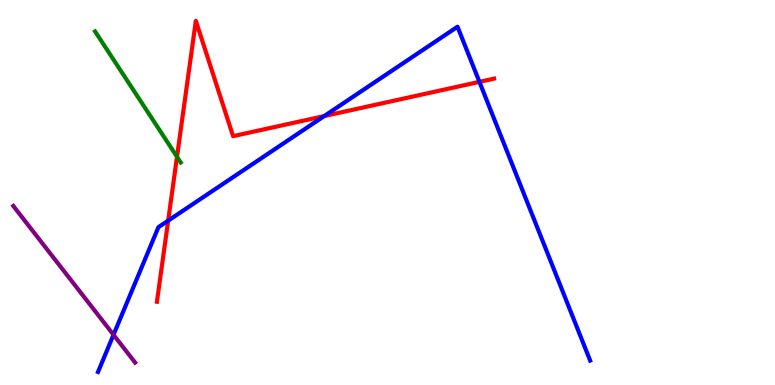[{'lines': ['blue', 'red'], 'intersections': [{'x': 2.17, 'y': 4.27}, {'x': 4.18, 'y': 6.99}, {'x': 6.19, 'y': 7.87}]}, {'lines': ['green', 'red'], 'intersections': [{'x': 2.28, 'y': 5.93}]}, {'lines': ['purple', 'red'], 'intersections': []}, {'lines': ['blue', 'green'], 'intersections': []}, {'lines': ['blue', 'purple'], 'intersections': [{'x': 1.46, 'y': 1.3}]}, {'lines': ['green', 'purple'], 'intersections': []}]